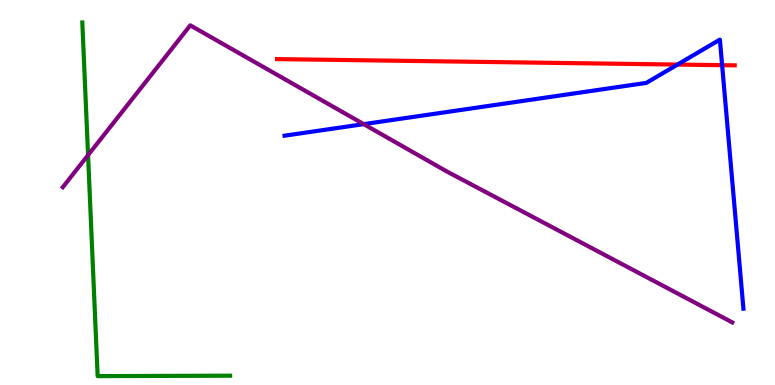[{'lines': ['blue', 'red'], 'intersections': [{'x': 8.74, 'y': 8.32}, {'x': 9.32, 'y': 8.31}]}, {'lines': ['green', 'red'], 'intersections': []}, {'lines': ['purple', 'red'], 'intersections': []}, {'lines': ['blue', 'green'], 'intersections': []}, {'lines': ['blue', 'purple'], 'intersections': [{'x': 4.69, 'y': 6.78}]}, {'lines': ['green', 'purple'], 'intersections': [{'x': 1.14, 'y': 5.97}]}]